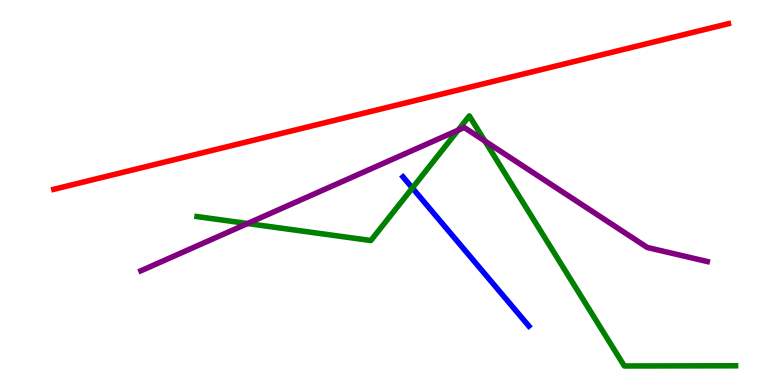[{'lines': ['blue', 'red'], 'intersections': []}, {'lines': ['green', 'red'], 'intersections': []}, {'lines': ['purple', 'red'], 'intersections': []}, {'lines': ['blue', 'green'], 'intersections': [{'x': 5.32, 'y': 5.12}]}, {'lines': ['blue', 'purple'], 'intersections': []}, {'lines': ['green', 'purple'], 'intersections': [{'x': 3.19, 'y': 4.19}, {'x': 5.91, 'y': 6.62}, {'x': 6.26, 'y': 6.34}]}]